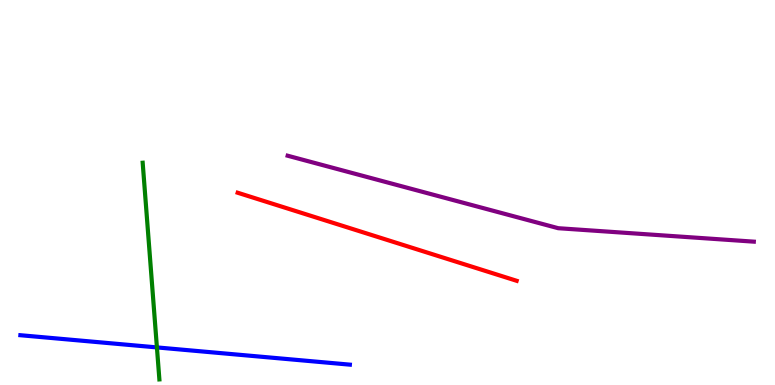[{'lines': ['blue', 'red'], 'intersections': []}, {'lines': ['green', 'red'], 'intersections': []}, {'lines': ['purple', 'red'], 'intersections': []}, {'lines': ['blue', 'green'], 'intersections': [{'x': 2.02, 'y': 0.976}]}, {'lines': ['blue', 'purple'], 'intersections': []}, {'lines': ['green', 'purple'], 'intersections': []}]